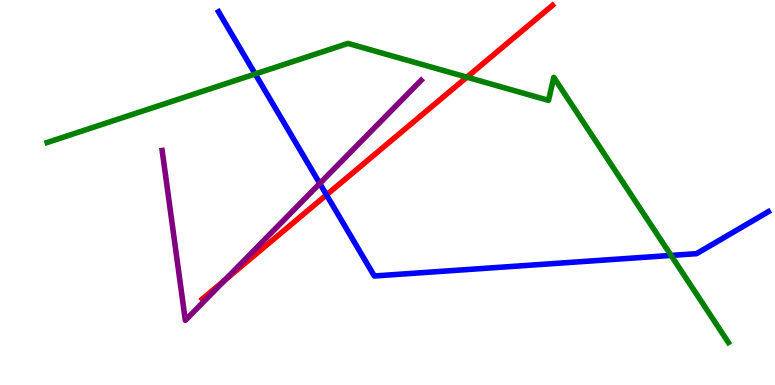[{'lines': ['blue', 'red'], 'intersections': [{'x': 4.21, 'y': 4.94}]}, {'lines': ['green', 'red'], 'intersections': [{'x': 6.02, 'y': 8.0}]}, {'lines': ['purple', 'red'], 'intersections': [{'x': 2.9, 'y': 2.72}]}, {'lines': ['blue', 'green'], 'intersections': [{'x': 3.29, 'y': 8.08}, {'x': 8.66, 'y': 3.37}]}, {'lines': ['blue', 'purple'], 'intersections': [{'x': 4.13, 'y': 5.23}]}, {'lines': ['green', 'purple'], 'intersections': []}]